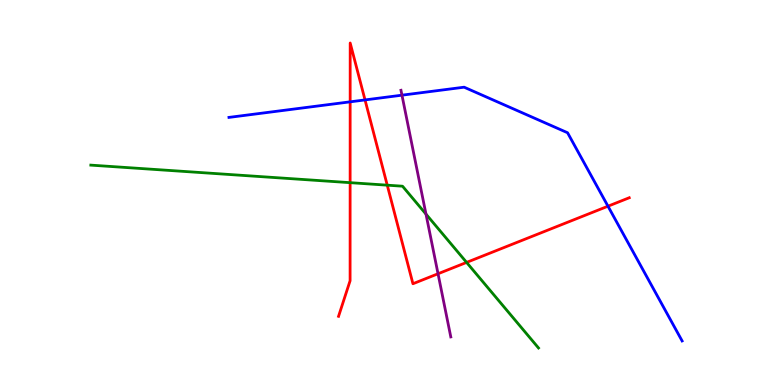[{'lines': ['blue', 'red'], 'intersections': [{'x': 4.52, 'y': 7.35}, {'x': 4.71, 'y': 7.4}, {'x': 7.84, 'y': 4.64}]}, {'lines': ['green', 'red'], 'intersections': [{'x': 4.52, 'y': 5.26}, {'x': 5.0, 'y': 5.19}, {'x': 6.02, 'y': 3.18}]}, {'lines': ['purple', 'red'], 'intersections': [{'x': 5.65, 'y': 2.89}]}, {'lines': ['blue', 'green'], 'intersections': []}, {'lines': ['blue', 'purple'], 'intersections': [{'x': 5.19, 'y': 7.53}]}, {'lines': ['green', 'purple'], 'intersections': [{'x': 5.5, 'y': 4.44}]}]